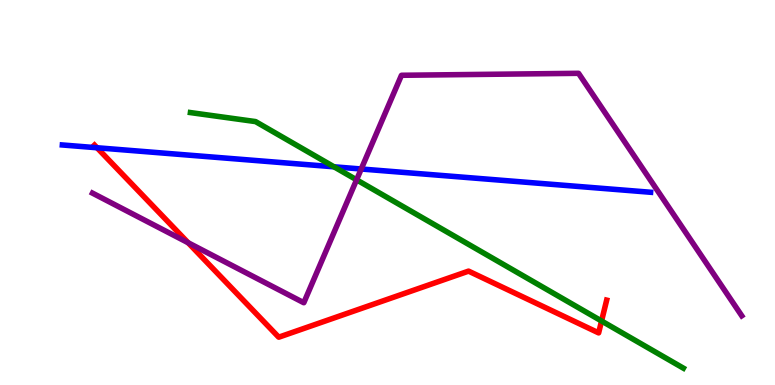[{'lines': ['blue', 'red'], 'intersections': [{'x': 1.25, 'y': 6.16}]}, {'lines': ['green', 'red'], 'intersections': [{'x': 7.76, 'y': 1.66}]}, {'lines': ['purple', 'red'], 'intersections': [{'x': 2.43, 'y': 3.7}]}, {'lines': ['blue', 'green'], 'intersections': [{'x': 4.31, 'y': 5.67}]}, {'lines': ['blue', 'purple'], 'intersections': [{'x': 4.66, 'y': 5.61}]}, {'lines': ['green', 'purple'], 'intersections': [{'x': 4.6, 'y': 5.33}]}]